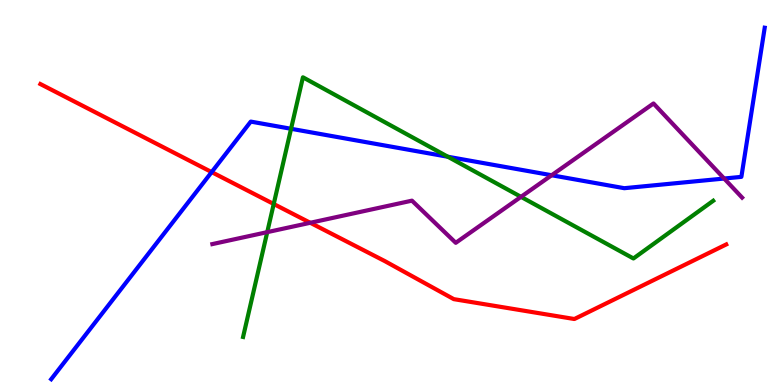[{'lines': ['blue', 'red'], 'intersections': [{'x': 2.73, 'y': 5.53}]}, {'lines': ['green', 'red'], 'intersections': [{'x': 3.53, 'y': 4.7}]}, {'lines': ['purple', 'red'], 'intersections': [{'x': 4.0, 'y': 4.21}]}, {'lines': ['blue', 'green'], 'intersections': [{'x': 3.76, 'y': 6.65}, {'x': 5.78, 'y': 5.93}]}, {'lines': ['blue', 'purple'], 'intersections': [{'x': 7.12, 'y': 5.45}, {'x': 9.34, 'y': 5.36}]}, {'lines': ['green', 'purple'], 'intersections': [{'x': 3.45, 'y': 3.97}, {'x': 6.72, 'y': 4.89}]}]